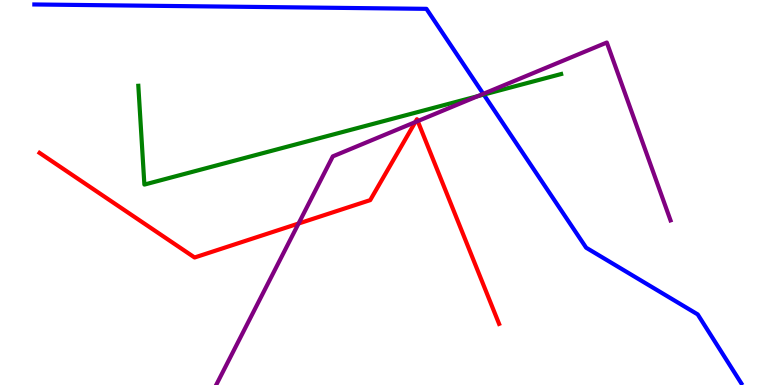[{'lines': ['blue', 'red'], 'intersections': []}, {'lines': ['green', 'red'], 'intersections': []}, {'lines': ['purple', 'red'], 'intersections': [{'x': 3.85, 'y': 4.19}, {'x': 5.36, 'y': 6.83}, {'x': 5.39, 'y': 6.85}]}, {'lines': ['blue', 'green'], 'intersections': [{'x': 6.24, 'y': 7.54}]}, {'lines': ['blue', 'purple'], 'intersections': [{'x': 6.24, 'y': 7.56}]}, {'lines': ['green', 'purple'], 'intersections': [{'x': 6.16, 'y': 7.5}]}]